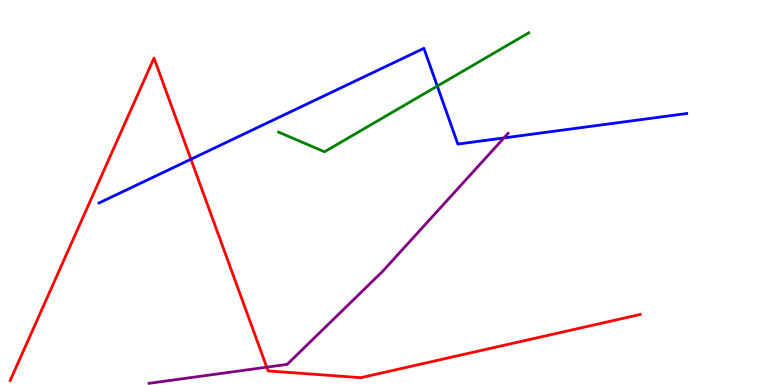[{'lines': ['blue', 'red'], 'intersections': [{'x': 2.46, 'y': 5.86}]}, {'lines': ['green', 'red'], 'intersections': []}, {'lines': ['purple', 'red'], 'intersections': [{'x': 3.44, 'y': 0.463}]}, {'lines': ['blue', 'green'], 'intersections': [{'x': 5.64, 'y': 7.76}]}, {'lines': ['blue', 'purple'], 'intersections': [{'x': 6.5, 'y': 6.42}]}, {'lines': ['green', 'purple'], 'intersections': []}]